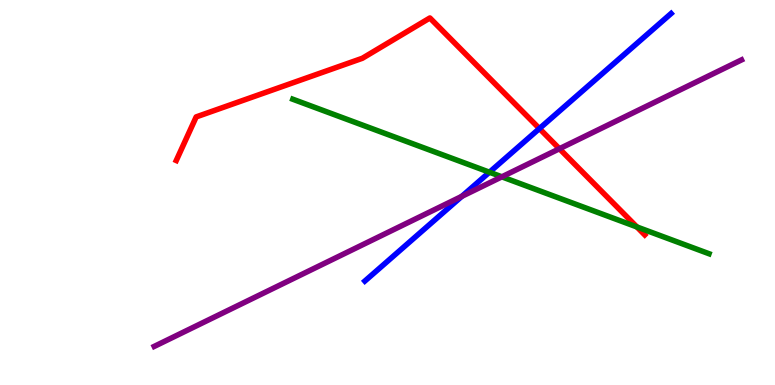[{'lines': ['blue', 'red'], 'intersections': [{'x': 6.96, 'y': 6.66}]}, {'lines': ['green', 'red'], 'intersections': [{'x': 8.22, 'y': 4.11}]}, {'lines': ['purple', 'red'], 'intersections': [{'x': 7.22, 'y': 6.14}]}, {'lines': ['blue', 'green'], 'intersections': [{'x': 6.32, 'y': 5.53}]}, {'lines': ['blue', 'purple'], 'intersections': [{'x': 5.96, 'y': 4.9}]}, {'lines': ['green', 'purple'], 'intersections': [{'x': 6.48, 'y': 5.41}]}]